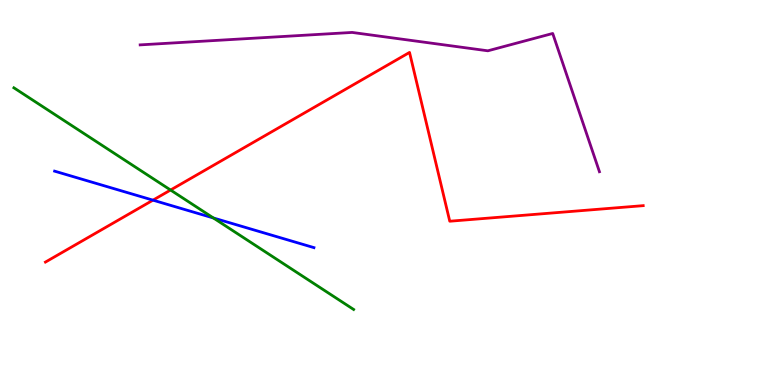[{'lines': ['blue', 'red'], 'intersections': [{'x': 1.97, 'y': 4.8}]}, {'lines': ['green', 'red'], 'intersections': [{'x': 2.2, 'y': 5.06}]}, {'lines': ['purple', 'red'], 'intersections': []}, {'lines': ['blue', 'green'], 'intersections': [{'x': 2.75, 'y': 4.34}]}, {'lines': ['blue', 'purple'], 'intersections': []}, {'lines': ['green', 'purple'], 'intersections': []}]